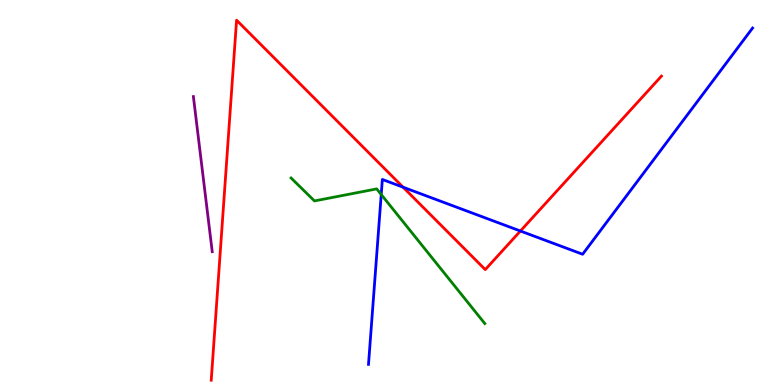[{'lines': ['blue', 'red'], 'intersections': [{'x': 5.2, 'y': 5.14}, {'x': 6.71, 'y': 4.0}]}, {'lines': ['green', 'red'], 'intersections': []}, {'lines': ['purple', 'red'], 'intersections': []}, {'lines': ['blue', 'green'], 'intersections': [{'x': 4.92, 'y': 4.95}]}, {'lines': ['blue', 'purple'], 'intersections': []}, {'lines': ['green', 'purple'], 'intersections': []}]